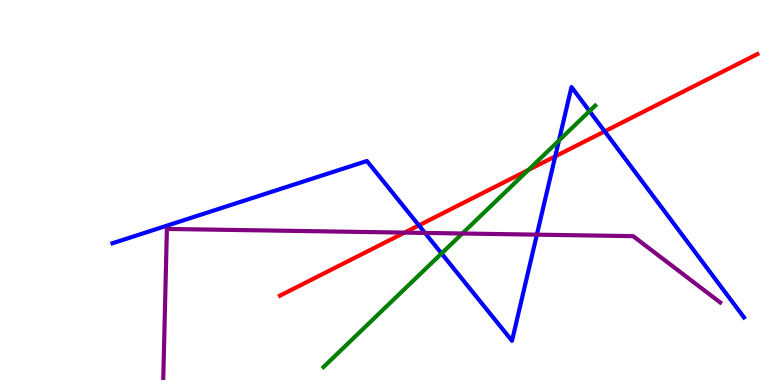[{'lines': ['blue', 'red'], 'intersections': [{'x': 5.4, 'y': 4.15}, {'x': 7.16, 'y': 5.94}, {'x': 7.8, 'y': 6.59}]}, {'lines': ['green', 'red'], 'intersections': [{'x': 6.82, 'y': 5.58}]}, {'lines': ['purple', 'red'], 'intersections': [{'x': 5.22, 'y': 3.96}]}, {'lines': ['blue', 'green'], 'intersections': [{'x': 5.7, 'y': 3.42}, {'x': 7.21, 'y': 6.35}, {'x': 7.61, 'y': 7.11}]}, {'lines': ['blue', 'purple'], 'intersections': [{'x': 5.48, 'y': 3.95}, {'x': 6.93, 'y': 3.9}]}, {'lines': ['green', 'purple'], 'intersections': [{'x': 5.97, 'y': 3.93}]}]